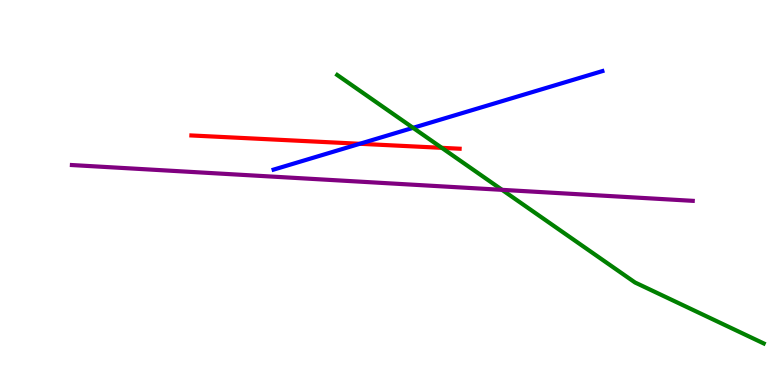[{'lines': ['blue', 'red'], 'intersections': [{'x': 4.64, 'y': 6.27}]}, {'lines': ['green', 'red'], 'intersections': [{'x': 5.7, 'y': 6.16}]}, {'lines': ['purple', 'red'], 'intersections': []}, {'lines': ['blue', 'green'], 'intersections': [{'x': 5.33, 'y': 6.68}]}, {'lines': ['blue', 'purple'], 'intersections': []}, {'lines': ['green', 'purple'], 'intersections': [{'x': 6.48, 'y': 5.07}]}]